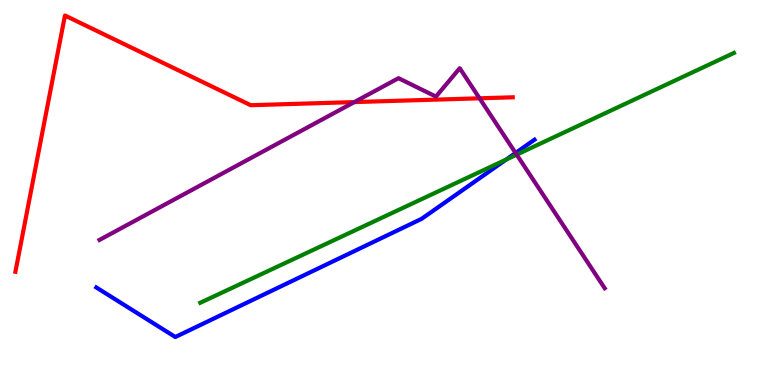[{'lines': ['blue', 'red'], 'intersections': []}, {'lines': ['green', 'red'], 'intersections': []}, {'lines': ['purple', 'red'], 'intersections': [{'x': 4.57, 'y': 7.35}, {'x': 6.19, 'y': 7.45}]}, {'lines': ['blue', 'green'], 'intersections': [{'x': 6.53, 'y': 5.86}]}, {'lines': ['blue', 'purple'], 'intersections': [{'x': 6.65, 'y': 6.03}]}, {'lines': ['green', 'purple'], 'intersections': [{'x': 6.67, 'y': 5.98}]}]